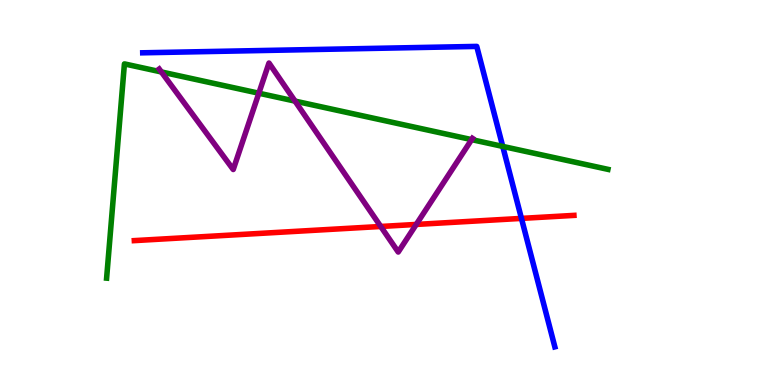[{'lines': ['blue', 'red'], 'intersections': [{'x': 6.73, 'y': 4.33}]}, {'lines': ['green', 'red'], 'intersections': []}, {'lines': ['purple', 'red'], 'intersections': [{'x': 4.91, 'y': 4.12}, {'x': 5.37, 'y': 4.17}]}, {'lines': ['blue', 'green'], 'intersections': [{'x': 6.49, 'y': 6.2}]}, {'lines': ['blue', 'purple'], 'intersections': []}, {'lines': ['green', 'purple'], 'intersections': [{'x': 2.08, 'y': 8.13}, {'x': 3.34, 'y': 7.58}, {'x': 3.81, 'y': 7.37}, {'x': 6.09, 'y': 6.37}]}]